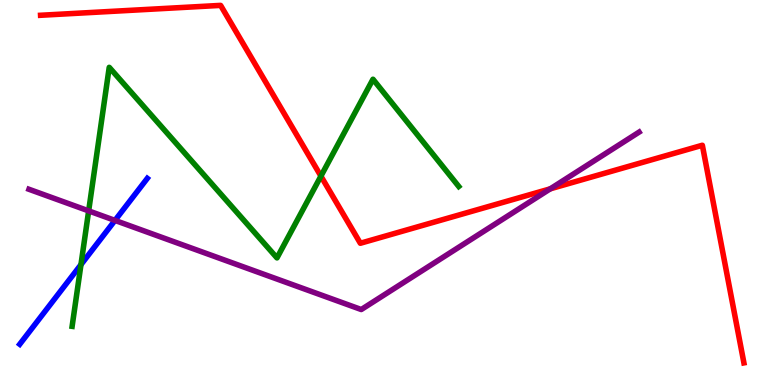[{'lines': ['blue', 'red'], 'intersections': []}, {'lines': ['green', 'red'], 'intersections': [{'x': 4.14, 'y': 5.43}]}, {'lines': ['purple', 'red'], 'intersections': [{'x': 7.1, 'y': 5.1}]}, {'lines': ['blue', 'green'], 'intersections': [{'x': 1.04, 'y': 3.13}]}, {'lines': ['blue', 'purple'], 'intersections': [{'x': 1.48, 'y': 4.28}]}, {'lines': ['green', 'purple'], 'intersections': [{'x': 1.14, 'y': 4.52}]}]